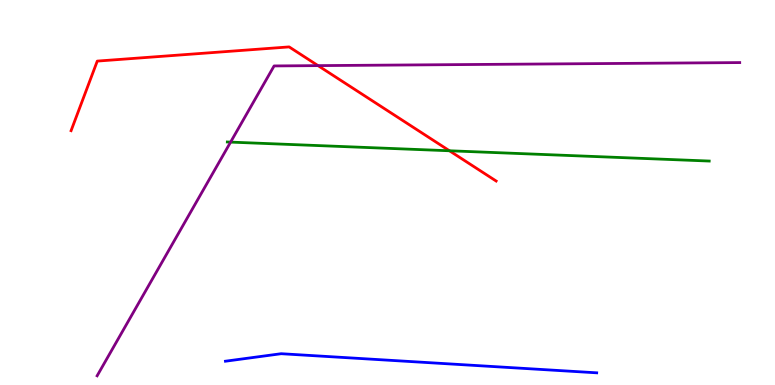[{'lines': ['blue', 'red'], 'intersections': []}, {'lines': ['green', 'red'], 'intersections': [{'x': 5.8, 'y': 6.08}]}, {'lines': ['purple', 'red'], 'intersections': [{'x': 4.1, 'y': 8.3}]}, {'lines': ['blue', 'green'], 'intersections': []}, {'lines': ['blue', 'purple'], 'intersections': []}, {'lines': ['green', 'purple'], 'intersections': [{'x': 2.98, 'y': 6.31}]}]